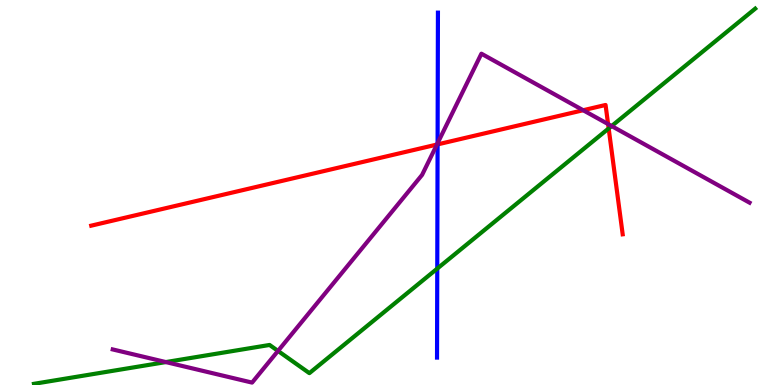[{'lines': ['blue', 'red'], 'intersections': [{'x': 5.65, 'y': 6.25}]}, {'lines': ['green', 'red'], 'intersections': [{'x': 7.85, 'y': 6.66}]}, {'lines': ['purple', 'red'], 'intersections': [{'x': 5.64, 'y': 6.25}, {'x': 7.52, 'y': 7.14}, {'x': 7.85, 'y': 6.78}]}, {'lines': ['blue', 'green'], 'intersections': [{'x': 5.64, 'y': 3.02}]}, {'lines': ['blue', 'purple'], 'intersections': [{'x': 5.65, 'y': 6.28}]}, {'lines': ['green', 'purple'], 'intersections': [{'x': 2.14, 'y': 0.595}, {'x': 3.59, 'y': 0.885}, {'x': 7.89, 'y': 6.73}]}]